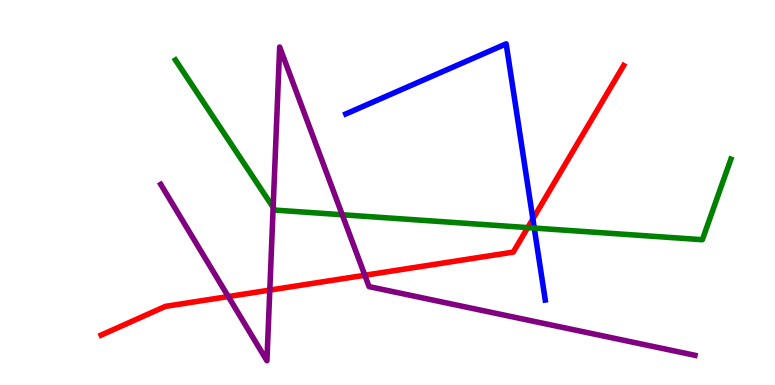[{'lines': ['blue', 'red'], 'intersections': [{'x': 6.88, 'y': 4.31}]}, {'lines': ['green', 'red'], 'intersections': [{'x': 6.81, 'y': 4.09}]}, {'lines': ['purple', 'red'], 'intersections': [{'x': 2.95, 'y': 2.3}, {'x': 3.48, 'y': 2.47}, {'x': 4.71, 'y': 2.85}]}, {'lines': ['blue', 'green'], 'intersections': [{'x': 6.89, 'y': 4.08}]}, {'lines': ['blue', 'purple'], 'intersections': []}, {'lines': ['green', 'purple'], 'intersections': [{'x': 3.52, 'y': 4.61}, {'x': 4.42, 'y': 4.42}]}]